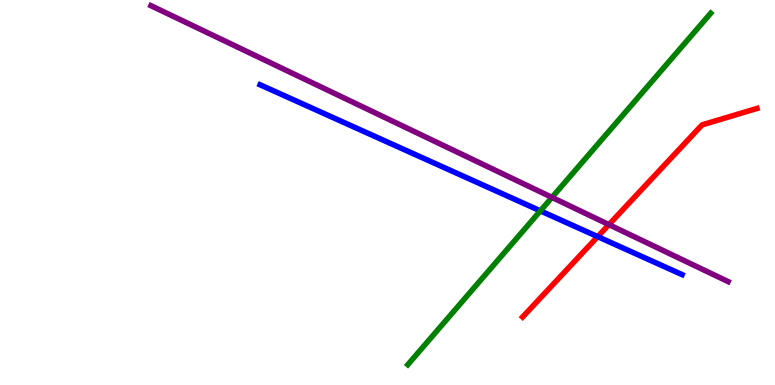[{'lines': ['blue', 'red'], 'intersections': [{'x': 7.71, 'y': 3.85}]}, {'lines': ['green', 'red'], 'intersections': []}, {'lines': ['purple', 'red'], 'intersections': [{'x': 7.86, 'y': 4.17}]}, {'lines': ['blue', 'green'], 'intersections': [{'x': 6.97, 'y': 4.52}]}, {'lines': ['blue', 'purple'], 'intersections': []}, {'lines': ['green', 'purple'], 'intersections': [{'x': 7.12, 'y': 4.87}]}]